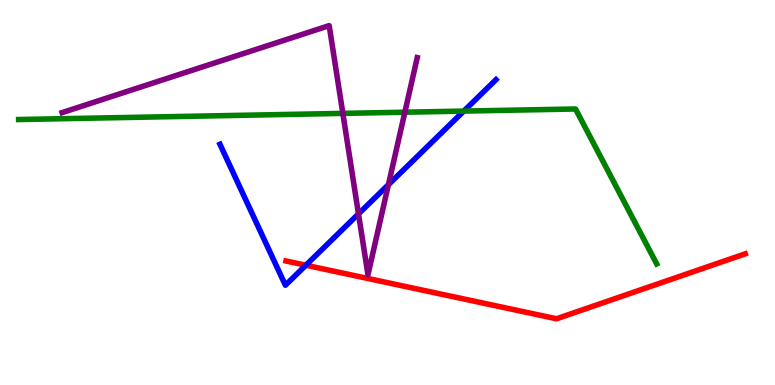[{'lines': ['blue', 'red'], 'intersections': [{'x': 3.95, 'y': 3.11}]}, {'lines': ['green', 'red'], 'intersections': []}, {'lines': ['purple', 'red'], 'intersections': []}, {'lines': ['blue', 'green'], 'intersections': [{'x': 5.98, 'y': 7.11}]}, {'lines': ['blue', 'purple'], 'intersections': [{'x': 4.63, 'y': 4.44}, {'x': 5.01, 'y': 5.2}]}, {'lines': ['green', 'purple'], 'intersections': [{'x': 4.42, 'y': 7.05}, {'x': 5.22, 'y': 7.09}]}]